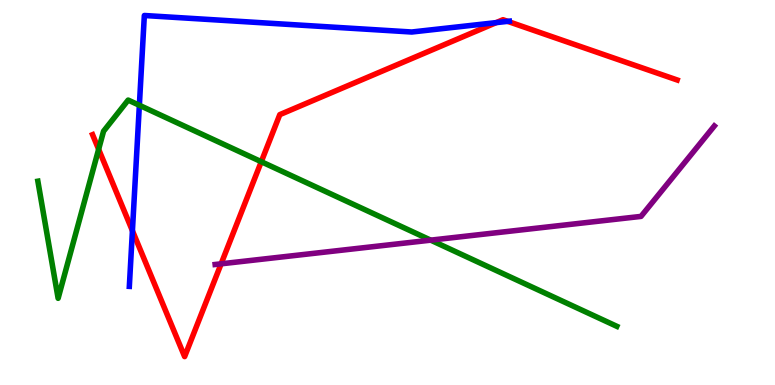[{'lines': ['blue', 'red'], 'intersections': [{'x': 1.71, 'y': 4.01}, {'x': 6.4, 'y': 9.41}, {'x': 6.55, 'y': 9.45}]}, {'lines': ['green', 'red'], 'intersections': [{'x': 1.27, 'y': 6.12}, {'x': 3.37, 'y': 5.8}]}, {'lines': ['purple', 'red'], 'intersections': [{'x': 2.85, 'y': 3.15}]}, {'lines': ['blue', 'green'], 'intersections': [{'x': 1.8, 'y': 7.27}]}, {'lines': ['blue', 'purple'], 'intersections': []}, {'lines': ['green', 'purple'], 'intersections': [{'x': 5.56, 'y': 3.76}]}]